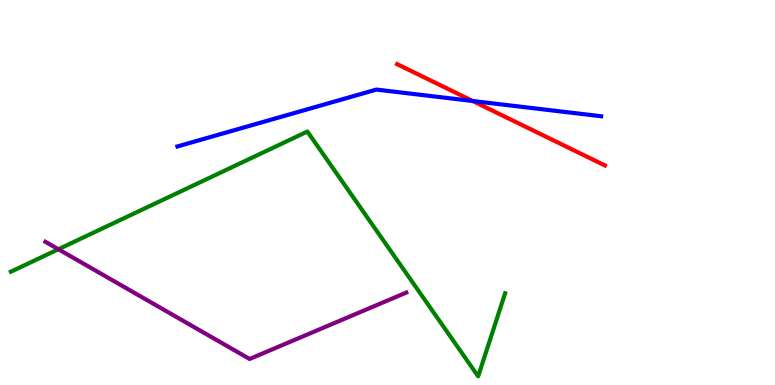[{'lines': ['blue', 'red'], 'intersections': [{'x': 6.1, 'y': 7.38}]}, {'lines': ['green', 'red'], 'intersections': []}, {'lines': ['purple', 'red'], 'intersections': []}, {'lines': ['blue', 'green'], 'intersections': []}, {'lines': ['blue', 'purple'], 'intersections': []}, {'lines': ['green', 'purple'], 'intersections': [{'x': 0.753, 'y': 3.53}]}]